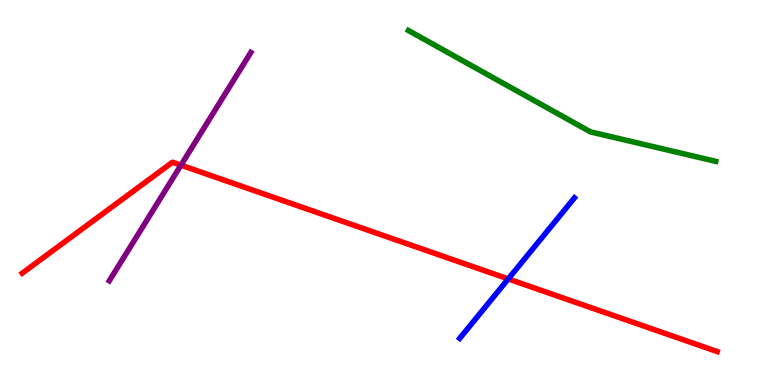[{'lines': ['blue', 'red'], 'intersections': [{'x': 6.56, 'y': 2.76}]}, {'lines': ['green', 'red'], 'intersections': []}, {'lines': ['purple', 'red'], 'intersections': [{'x': 2.34, 'y': 5.71}]}, {'lines': ['blue', 'green'], 'intersections': []}, {'lines': ['blue', 'purple'], 'intersections': []}, {'lines': ['green', 'purple'], 'intersections': []}]